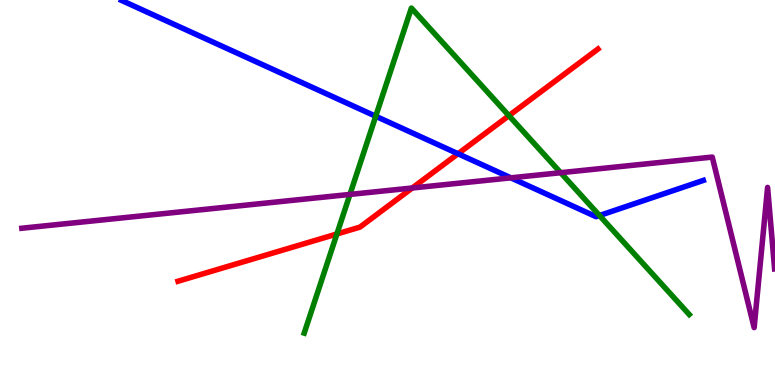[{'lines': ['blue', 'red'], 'intersections': [{'x': 5.91, 'y': 6.01}]}, {'lines': ['green', 'red'], 'intersections': [{'x': 4.35, 'y': 3.92}, {'x': 6.57, 'y': 7.0}]}, {'lines': ['purple', 'red'], 'intersections': [{'x': 5.32, 'y': 5.12}]}, {'lines': ['blue', 'green'], 'intersections': [{'x': 4.85, 'y': 6.98}, {'x': 7.74, 'y': 4.4}]}, {'lines': ['blue', 'purple'], 'intersections': [{'x': 6.59, 'y': 5.38}]}, {'lines': ['green', 'purple'], 'intersections': [{'x': 4.52, 'y': 4.95}, {'x': 7.23, 'y': 5.51}]}]